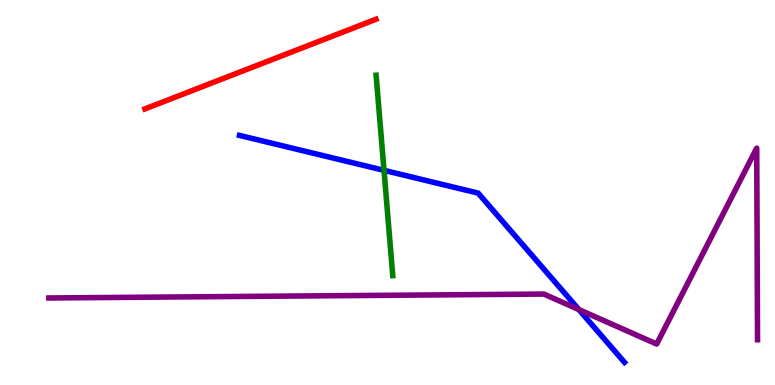[{'lines': ['blue', 'red'], 'intersections': []}, {'lines': ['green', 'red'], 'intersections': []}, {'lines': ['purple', 'red'], 'intersections': []}, {'lines': ['blue', 'green'], 'intersections': [{'x': 4.95, 'y': 5.58}]}, {'lines': ['blue', 'purple'], 'intersections': [{'x': 7.47, 'y': 1.96}]}, {'lines': ['green', 'purple'], 'intersections': []}]